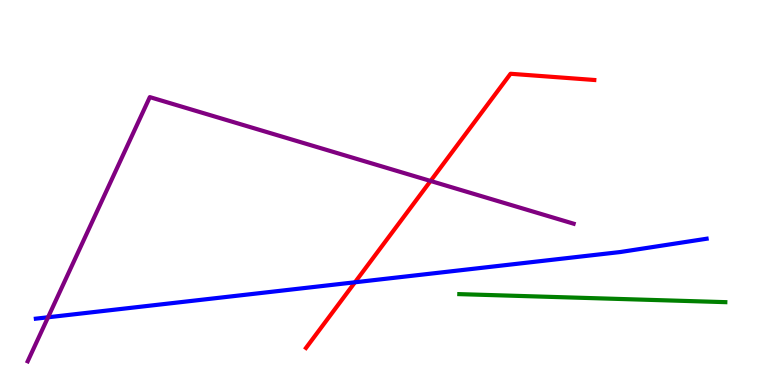[{'lines': ['blue', 'red'], 'intersections': [{'x': 4.58, 'y': 2.67}]}, {'lines': ['green', 'red'], 'intersections': []}, {'lines': ['purple', 'red'], 'intersections': [{'x': 5.56, 'y': 5.3}]}, {'lines': ['blue', 'green'], 'intersections': []}, {'lines': ['blue', 'purple'], 'intersections': [{'x': 0.62, 'y': 1.76}]}, {'lines': ['green', 'purple'], 'intersections': []}]